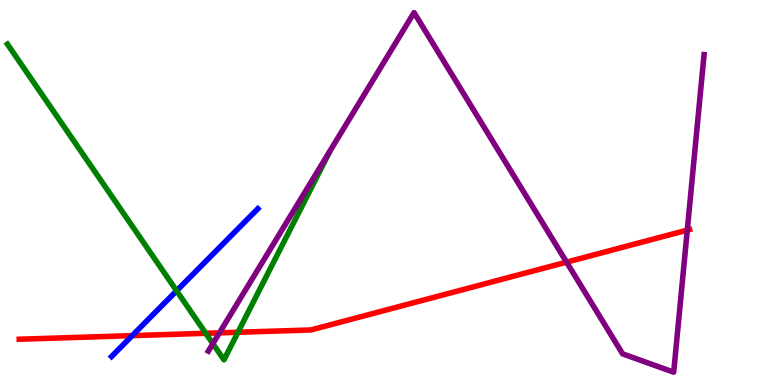[{'lines': ['blue', 'red'], 'intersections': [{'x': 1.71, 'y': 1.28}]}, {'lines': ['green', 'red'], 'intersections': [{'x': 2.66, 'y': 1.34}, {'x': 3.07, 'y': 1.37}]}, {'lines': ['purple', 'red'], 'intersections': [{'x': 2.83, 'y': 1.35}, {'x': 7.31, 'y': 3.19}, {'x': 8.87, 'y': 4.02}]}, {'lines': ['blue', 'green'], 'intersections': [{'x': 2.28, 'y': 2.45}]}, {'lines': ['blue', 'purple'], 'intersections': []}, {'lines': ['green', 'purple'], 'intersections': [{'x': 2.75, 'y': 1.07}]}]